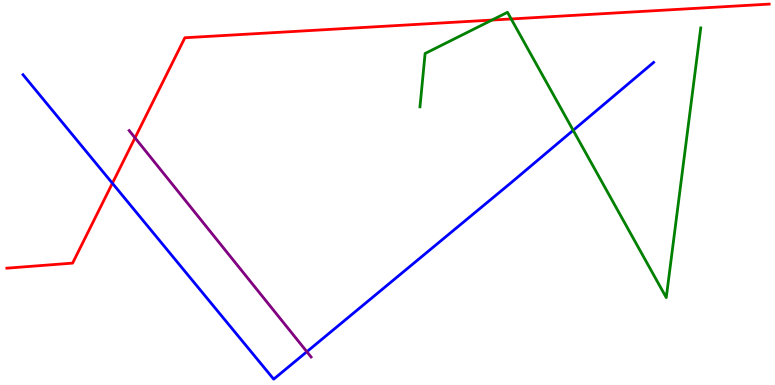[{'lines': ['blue', 'red'], 'intersections': [{'x': 1.45, 'y': 5.24}]}, {'lines': ['green', 'red'], 'intersections': [{'x': 6.35, 'y': 9.48}, {'x': 6.6, 'y': 9.51}]}, {'lines': ['purple', 'red'], 'intersections': [{'x': 1.74, 'y': 6.42}]}, {'lines': ['blue', 'green'], 'intersections': [{'x': 7.4, 'y': 6.62}]}, {'lines': ['blue', 'purple'], 'intersections': [{'x': 3.96, 'y': 0.864}]}, {'lines': ['green', 'purple'], 'intersections': []}]